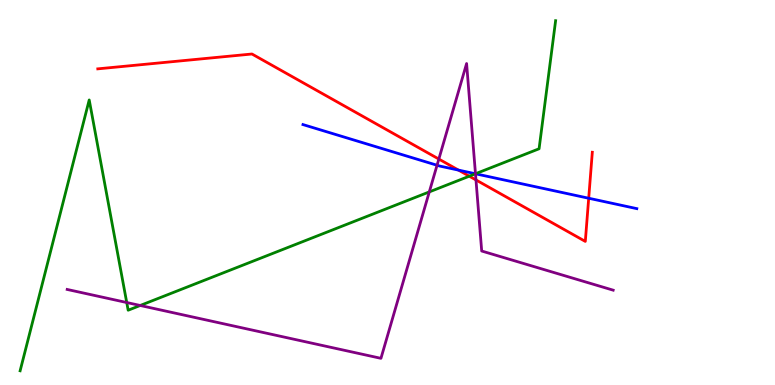[{'lines': ['blue', 'red'], 'intersections': [{'x': 5.92, 'y': 5.58}, {'x': 7.6, 'y': 4.85}]}, {'lines': ['green', 'red'], 'intersections': [{'x': 6.06, 'y': 5.42}]}, {'lines': ['purple', 'red'], 'intersections': [{'x': 5.66, 'y': 5.87}, {'x': 6.14, 'y': 5.33}]}, {'lines': ['blue', 'green'], 'intersections': [{'x': 6.13, 'y': 5.49}]}, {'lines': ['blue', 'purple'], 'intersections': [{'x': 5.64, 'y': 5.71}, {'x': 6.14, 'y': 5.49}]}, {'lines': ['green', 'purple'], 'intersections': [{'x': 1.64, 'y': 2.14}, {'x': 1.81, 'y': 2.07}, {'x': 5.54, 'y': 5.02}, {'x': 6.14, 'y': 5.49}]}]